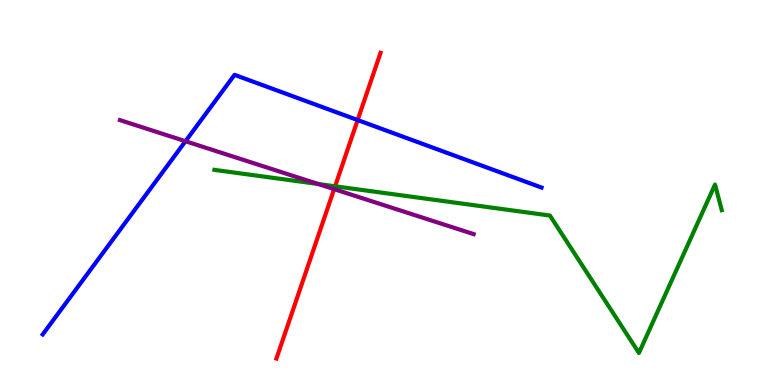[{'lines': ['blue', 'red'], 'intersections': [{'x': 4.61, 'y': 6.88}]}, {'lines': ['green', 'red'], 'intersections': [{'x': 4.32, 'y': 5.16}]}, {'lines': ['purple', 'red'], 'intersections': [{'x': 4.31, 'y': 5.09}]}, {'lines': ['blue', 'green'], 'intersections': []}, {'lines': ['blue', 'purple'], 'intersections': [{'x': 2.39, 'y': 6.33}]}, {'lines': ['green', 'purple'], 'intersections': [{'x': 4.11, 'y': 5.22}]}]